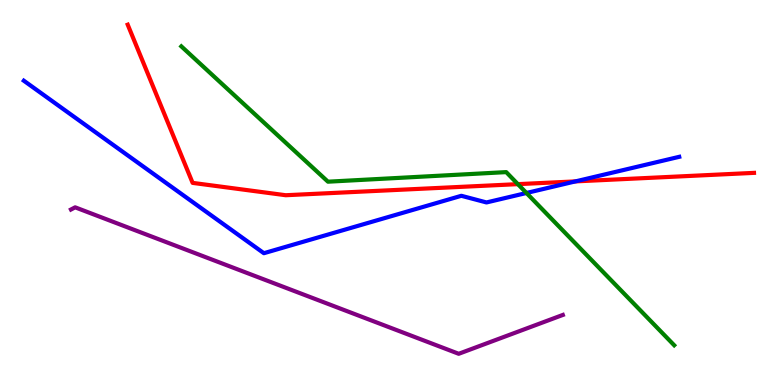[{'lines': ['blue', 'red'], 'intersections': [{'x': 7.42, 'y': 5.29}]}, {'lines': ['green', 'red'], 'intersections': [{'x': 6.68, 'y': 5.22}]}, {'lines': ['purple', 'red'], 'intersections': []}, {'lines': ['blue', 'green'], 'intersections': [{'x': 6.79, 'y': 4.99}]}, {'lines': ['blue', 'purple'], 'intersections': []}, {'lines': ['green', 'purple'], 'intersections': []}]